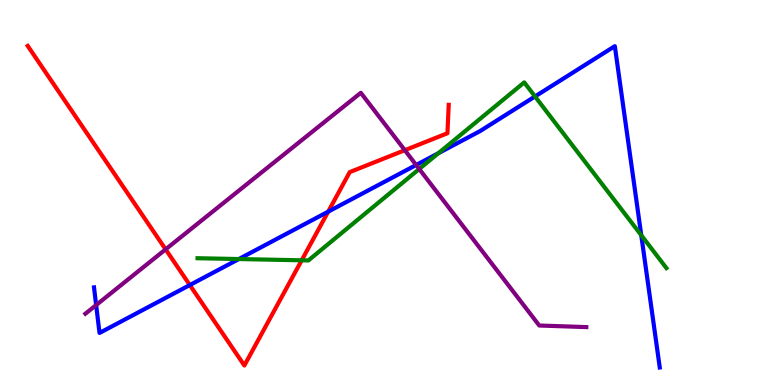[{'lines': ['blue', 'red'], 'intersections': [{'x': 2.45, 'y': 2.6}, {'x': 4.23, 'y': 4.5}]}, {'lines': ['green', 'red'], 'intersections': [{'x': 3.89, 'y': 3.24}]}, {'lines': ['purple', 'red'], 'intersections': [{'x': 2.14, 'y': 3.52}, {'x': 5.22, 'y': 6.1}]}, {'lines': ['blue', 'green'], 'intersections': [{'x': 3.08, 'y': 3.27}, {'x': 5.66, 'y': 6.02}, {'x': 6.9, 'y': 7.49}, {'x': 8.27, 'y': 3.89}]}, {'lines': ['blue', 'purple'], 'intersections': [{'x': 1.24, 'y': 2.08}, {'x': 5.37, 'y': 5.71}]}, {'lines': ['green', 'purple'], 'intersections': [{'x': 5.41, 'y': 5.61}]}]